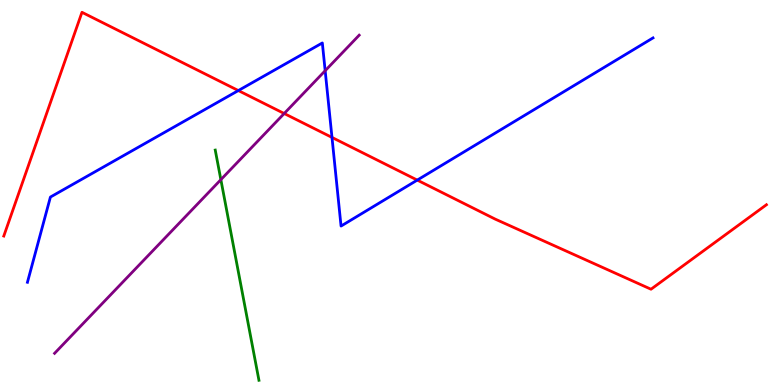[{'lines': ['blue', 'red'], 'intersections': [{'x': 3.08, 'y': 7.65}, {'x': 4.28, 'y': 6.43}, {'x': 5.38, 'y': 5.32}]}, {'lines': ['green', 'red'], 'intersections': []}, {'lines': ['purple', 'red'], 'intersections': [{'x': 3.67, 'y': 7.05}]}, {'lines': ['blue', 'green'], 'intersections': []}, {'lines': ['blue', 'purple'], 'intersections': [{'x': 4.2, 'y': 8.16}]}, {'lines': ['green', 'purple'], 'intersections': [{'x': 2.85, 'y': 5.33}]}]